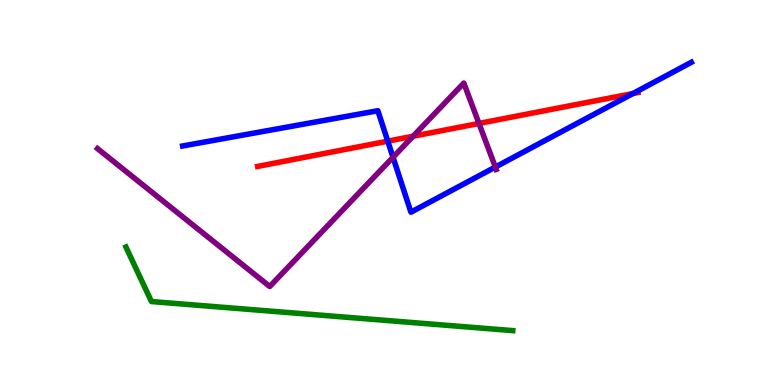[{'lines': ['blue', 'red'], 'intersections': [{'x': 5.0, 'y': 6.33}, {'x': 8.17, 'y': 7.57}]}, {'lines': ['green', 'red'], 'intersections': []}, {'lines': ['purple', 'red'], 'intersections': [{'x': 5.33, 'y': 6.46}, {'x': 6.18, 'y': 6.79}]}, {'lines': ['blue', 'green'], 'intersections': []}, {'lines': ['blue', 'purple'], 'intersections': [{'x': 5.07, 'y': 5.92}, {'x': 6.39, 'y': 5.66}]}, {'lines': ['green', 'purple'], 'intersections': []}]